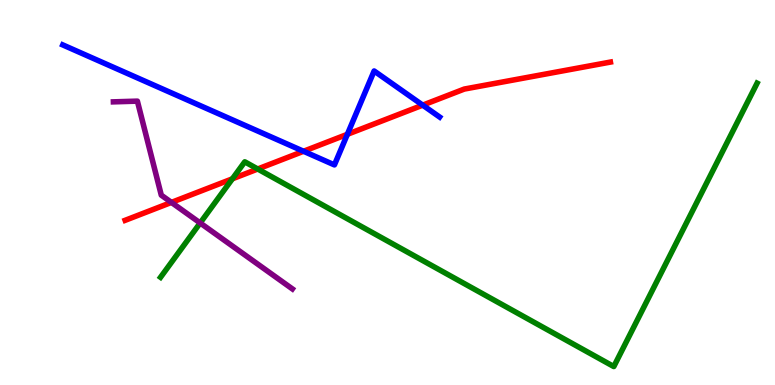[{'lines': ['blue', 'red'], 'intersections': [{'x': 3.92, 'y': 6.07}, {'x': 4.48, 'y': 6.51}, {'x': 5.45, 'y': 7.27}]}, {'lines': ['green', 'red'], 'intersections': [{'x': 3.0, 'y': 5.36}, {'x': 3.33, 'y': 5.61}]}, {'lines': ['purple', 'red'], 'intersections': [{'x': 2.21, 'y': 4.74}]}, {'lines': ['blue', 'green'], 'intersections': []}, {'lines': ['blue', 'purple'], 'intersections': []}, {'lines': ['green', 'purple'], 'intersections': [{'x': 2.58, 'y': 4.21}]}]